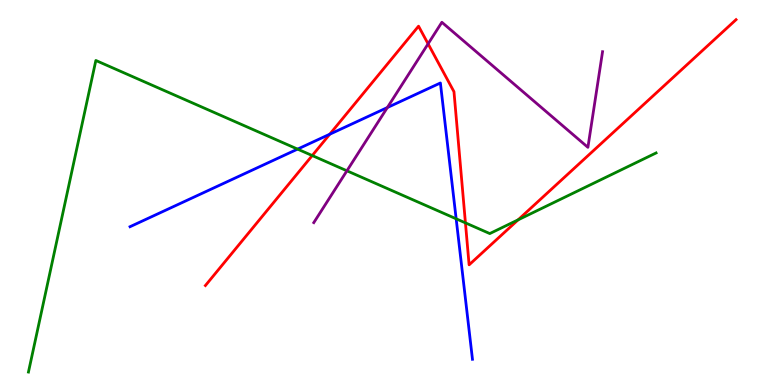[{'lines': ['blue', 'red'], 'intersections': [{'x': 4.26, 'y': 6.51}]}, {'lines': ['green', 'red'], 'intersections': [{'x': 4.03, 'y': 5.96}, {'x': 6.01, 'y': 4.21}, {'x': 6.69, 'y': 4.29}]}, {'lines': ['purple', 'red'], 'intersections': [{'x': 5.52, 'y': 8.86}]}, {'lines': ['blue', 'green'], 'intersections': [{'x': 3.84, 'y': 6.13}, {'x': 5.89, 'y': 4.32}]}, {'lines': ['blue', 'purple'], 'intersections': [{'x': 5.0, 'y': 7.21}]}, {'lines': ['green', 'purple'], 'intersections': [{'x': 4.48, 'y': 5.56}]}]